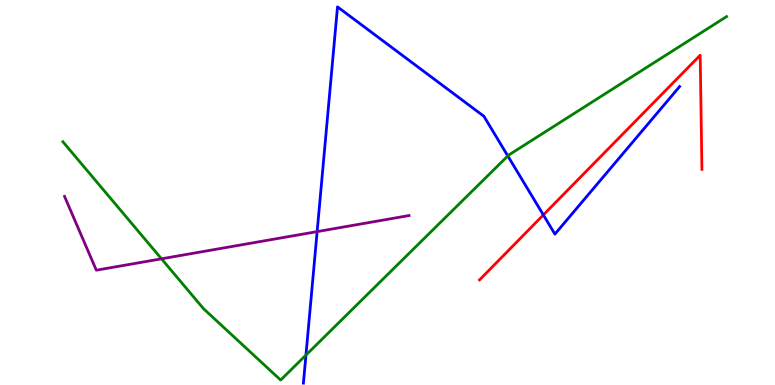[{'lines': ['blue', 'red'], 'intersections': [{'x': 7.01, 'y': 4.42}]}, {'lines': ['green', 'red'], 'intersections': []}, {'lines': ['purple', 'red'], 'intersections': []}, {'lines': ['blue', 'green'], 'intersections': [{'x': 3.95, 'y': 0.777}, {'x': 6.55, 'y': 5.95}]}, {'lines': ['blue', 'purple'], 'intersections': [{'x': 4.09, 'y': 3.98}]}, {'lines': ['green', 'purple'], 'intersections': [{'x': 2.08, 'y': 3.28}]}]